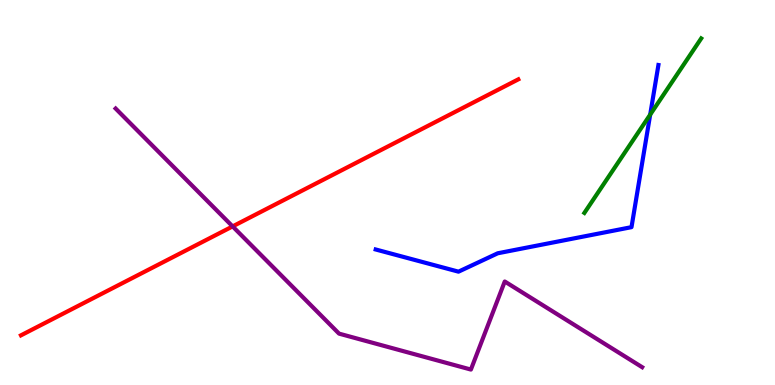[{'lines': ['blue', 'red'], 'intersections': []}, {'lines': ['green', 'red'], 'intersections': []}, {'lines': ['purple', 'red'], 'intersections': [{'x': 3.0, 'y': 4.12}]}, {'lines': ['blue', 'green'], 'intersections': [{'x': 8.39, 'y': 7.02}]}, {'lines': ['blue', 'purple'], 'intersections': []}, {'lines': ['green', 'purple'], 'intersections': []}]